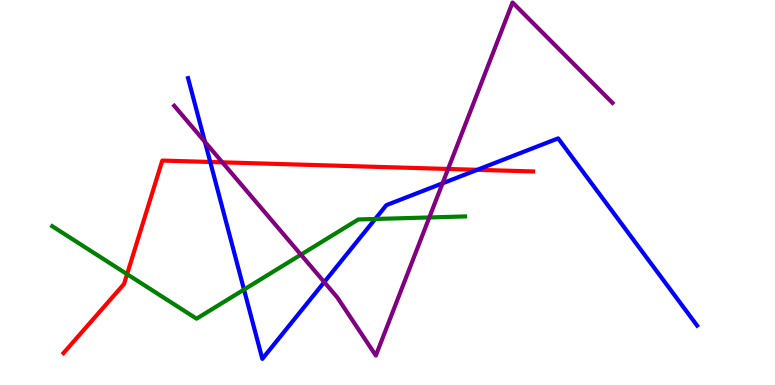[{'lines': ['blue', 'red'], 'intersections': [{'x': 2.71, 'y': 5.79}, {'x': 6.16, 'y': 5.59}]}, {'lines': ['green', 'red'], 'intersections': [{'x': 1.64, 'y': 2.88}]}, {'lines': ['purple', 'red'], 'intersections': [{'x': 2.87, 'y': 5.78}, {'x': 5.78, 'y': 5.61}]}, {'lines': ['blue', 'green'], 'intersections': [{'x': 3.15, 'y': 2.48}, {'x': 4.84, 'y': 4.31}]}, {'lines': ['blue', 'purple'], 'intersections': [{'x': 2.64, 'y': 6.32}, {'x': 4.18, 'y': 2.67}, {'x': 5.71, 'y': 5.24}]}, {'lines': ['green', 'purple'], 'intersections': [{'x': 3.88, 'y': 3.39}, {'x': 5.54, 'y': 4.35}]}]